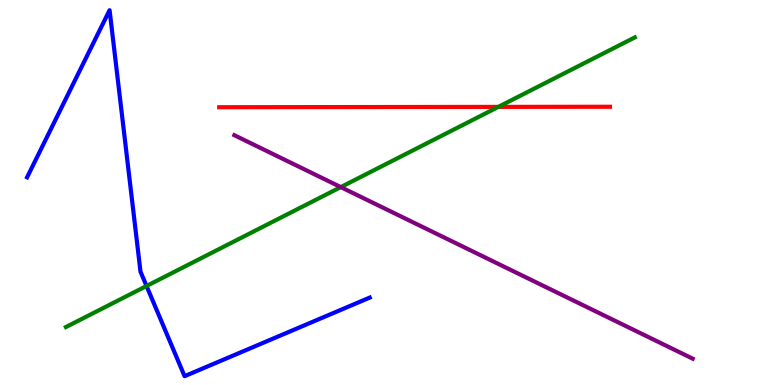[{'lines': ['blue', 'red'], 'intersections': []}, {'lines': ['green', 'red'], 'intersections': [{'x': 6.43, 'y': 7.22}]}, {'lines': ['purple', 'red'], 'intersections': []}, {'lines': ['blue', 'green'], 'intersections': [{'x': 1.89, 'y': 2.57}]}, {'lines': ['blue', 'purple'], 'intersections': []}, {'lines': ['green', 'purple'], 'intersections': [{'x': 4.4, 'y': 5.14}]}]